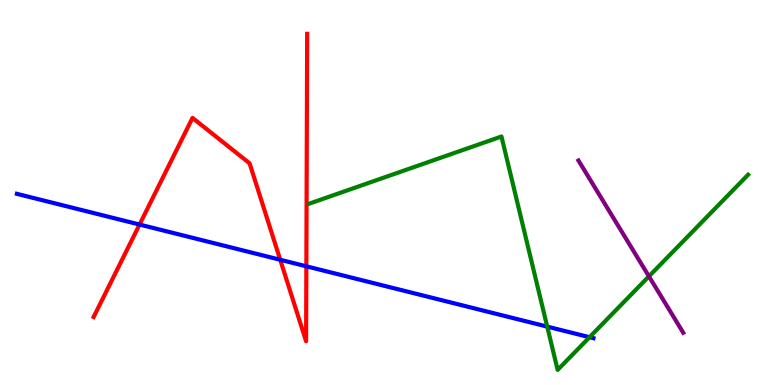[{'lines': ['blue', 'red'], 'intersections': [{'x': 1.8, 'y': 4.17}, {'x': 3.62, 'y': 3.25}, {'x': 3.95, 'y': 3.08}]}, {'lines': ['green', 'red'], 'intersections': []}, {'lines': ['purple', 'red'], 'intersections': []}, {'lines': ['blue', 'green'], 'intersections': [{'x': 7.06, 'y': 1.52}, {'x': 7.61, 'y': 1.24}]}, {'lines': ['blue', 'purple'], 'intersections': []}, {'lines': ['green', 'purple'], 'intersections': [{'x': 8.37, 'y': 2.82}]}]